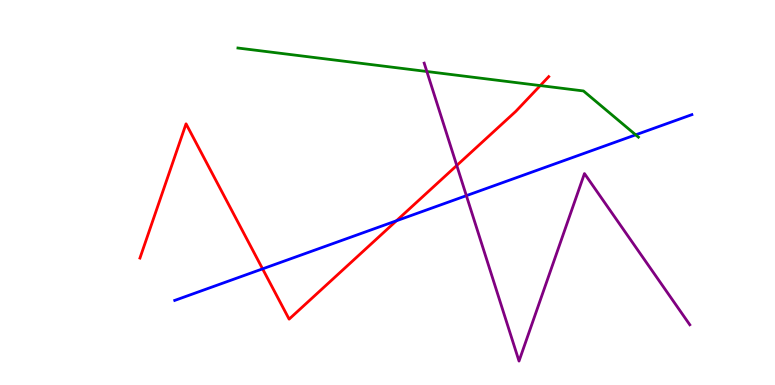[{'lines': ['blue', 'red'], 'intersections': [{'x': 3.39, 'y': 3.02}, {'x': 5.12, 'y': 4.27}]}, {'lines': ['green', 'red'], 'intersections': [{'x': 6.97, 'y': 7.78}]}, {'lines': ['purple', 'red'], 'intersections': [{'x': 5.89, 'y': 5.7}]}, {'lines': ['blue', 'green'], 'intersections': [{'x': 8.2, 'y': 6.5}]}, {'lines': ['blue', 'purple'], 'intersections': [{'x': 6.02, 'y': 4.92}]}, {'lines': ['green', 'purple'], 'intersections': [{'x': 5.51, 'y': 8.14}]}]